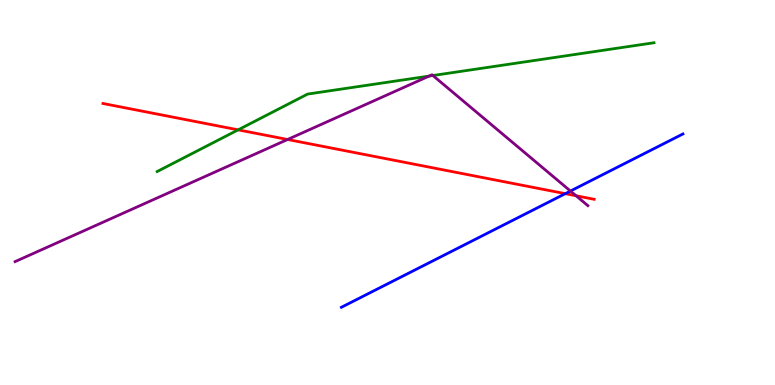[{'lines': ['blue', 'red'], 'intersections': [{'x': 7.29, 'y': 4.97}]}, {'lines': ['green', 'red'], 'intersections': [{'x': 3.07, 'y': 6.63}]}, {'lines': ['purple', 'red'], 'intersections': [{'x': 3.71, 'y': 6.38}, {'x': 7.43, 'y': 4.92}]}, {'lines': ['blue', 'green'], 'intersections': []}, {'lines': ['blue', 'purple'], 'intersections': [{'x': 7.36, 'y': 5.04}]}, {'lines': ['green', 'purple'], 'intersections': [{'x': 5.54, 'y': 8.02}, {'x': 5.59, 'y': 8.04}]}]